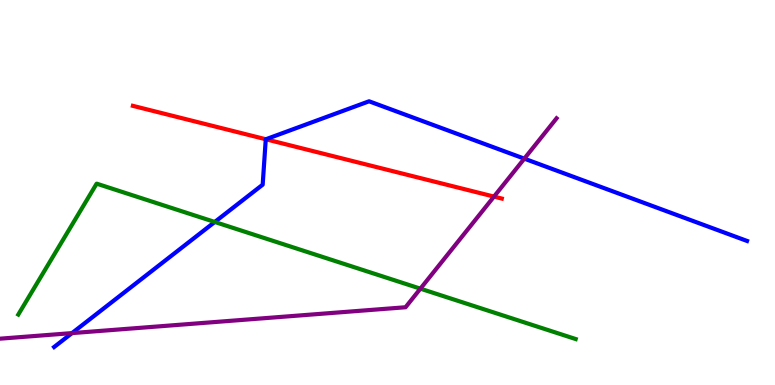[{'lines': ['blue', 'red'], 'intersections': [{'x': 3.43, 'y': 6.38}]}, {'lines': ['green', 'red'], 'intersections': []}, {'lines': ['purple', 'red'], 'intersections': [{'x': 6.37, 'y': 4.89}]}, {'lines': ['blue', 'green'], 'intersections': [{'x': 2.77, 'y': 4.23}]}, {'lines': ['blue', 'purple'], 'intersections': [{'x': 0.929, 'y': 1.35}, {'x': 6.77, 'y': 5.88}]}, {'lines': ['green', 'purple'], 'intersections': [{'x': 5.42, 'y': 2.5}]}]